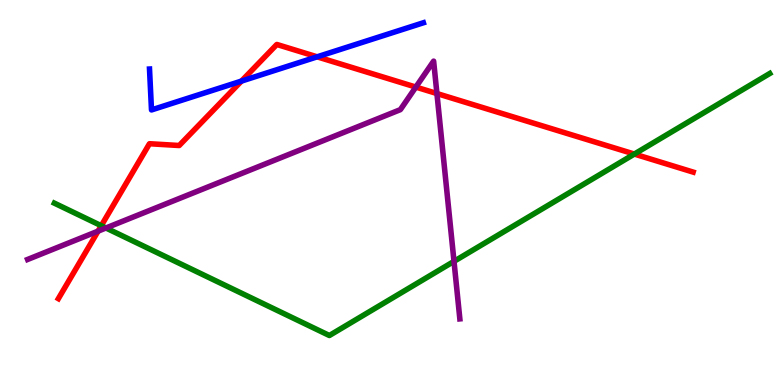[{'lines': ['blue', 'red'], 'intersections': [{'x': 3.12, 'y': 7.89}, {'x': 4.09, 'y': 8.52}]}, {'lines': ['green', 'red'], 'intersections': [{'x': 1.31, 'y': 4.14}, {'x': 8.19, 'y': 6.0}]}, {'lines': ['purple', 'red'], 'intersections': [{'x': 1.27, 'y': 4.0}, {'x': 5.37, 'y': 7.74}, {'x': 5.64, 'y': 7.57}]}, {'lines': ['blue', 'green'], 'intersections': []}, {'lines': ['blue', 'purple'], 'intersections': []}, {'lines': ['green', 'purple'], 'intersections': [{'x': 1.37, 'y': 4.08}, {'x': 5.86, 'y': 3.21}]}]